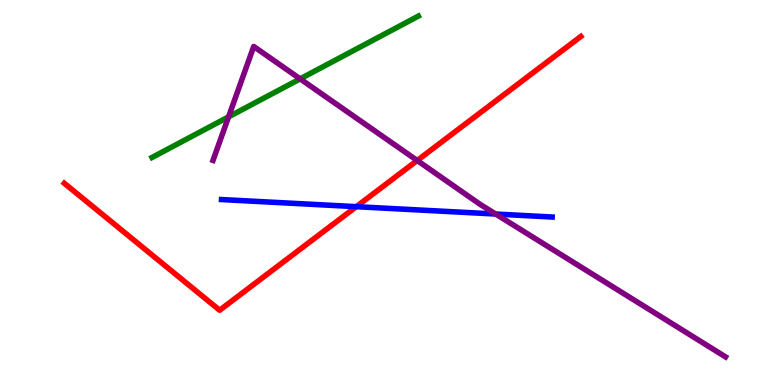[{'lines': ['blue', 'red'], 'intersections': [{'x': 4.6, 'y': 4.63}]}, {'lines': ['green', 'red'], 'intersections': []}, {'lines': ['purple', 'red'], 'intersections': [{'x': 5.38, 'y': 5.83}]}, {'lines': ['blue', 'green'], 'intersections': []}, {'lines': ['blue', 'purple'], 'intersections': [{'x': 6.4, 'y': 4.44}]}, {'lines': ['green', 'purple'], 'intersections': [{'x': 2.95, 'y': 6.96}, {'x': 3.87, 'y': 7.95}]}]